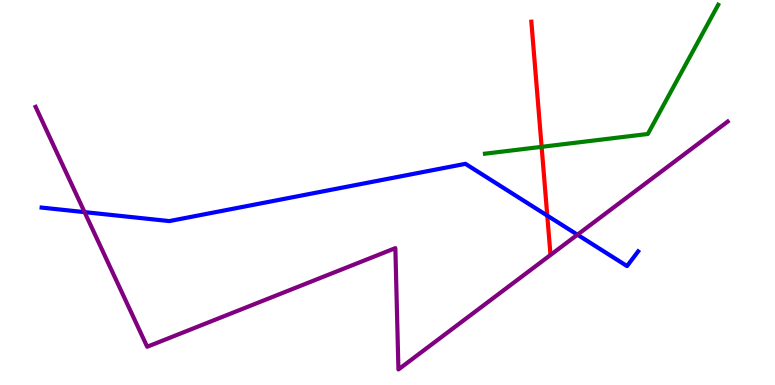[{'lines': ['blue', 'red'], 'intersections': [{'x': 7.06, 'y': 4.4}]}, {'lines': ['green', 'red'], 'intersections': [{'x': 6.99, 'y': 6.19}]}, {'lines': ['purple', 'red'], 'intersections': []}, {'lines': ['blue', 'green'], 'intersections': []}, {'lines': ['blue', 'purple'], 'intersections': [{'x': 1.09, 'y': 4.49}, {'x': 7.45, 'y': 3.9}]}, {'lines': ['green', 'purple'], 'intersections': []}]